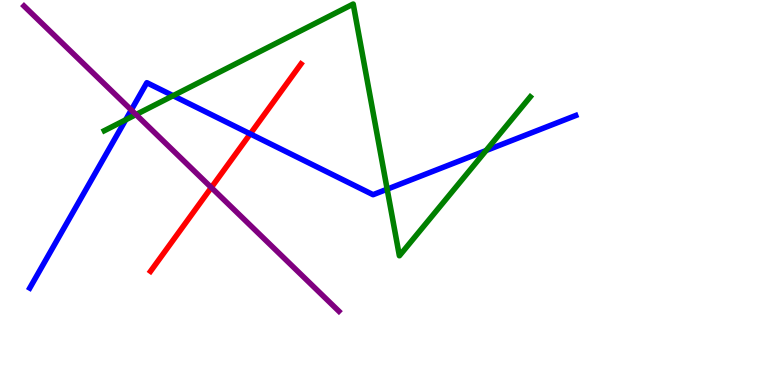[{'lines': ['blue', 'red'], 'intersections': [{'x': 3.23, 'y': 6.52}]}, {'lines': ['green', 'red'], 'intersections': []}, {'lines': ['purple', 'red'], 'intersections': [{'x': 2.73, 'y': 5.13}]}, {'lines': ['blue', 'green'], 'intersections': [{'x': 1.62, 'y': 6.89}, {'x': 2.23, 'y': 7.51}, {'x': 5.0, 'y': 5.09}, {'x': 6.27, 'y': 6.09}]}, {'lines': ['blue', 'purple'], 'intersections': [{'x': 1.69, 'y': 7.14}]}, {'lines': ['green', 'purple'], 'intersections': [{'x': 1.75, 'y': 7.02}]}]